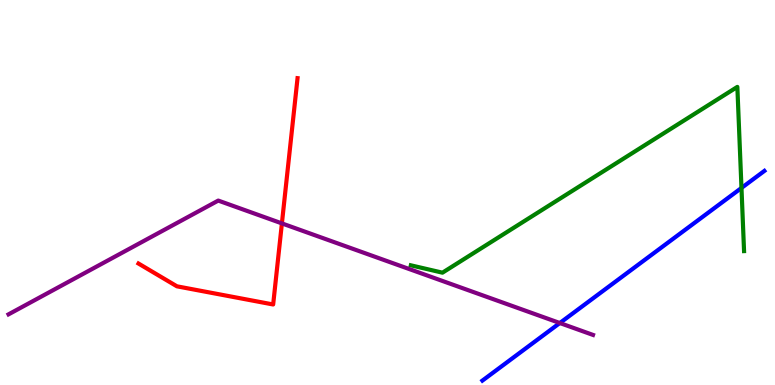[{'lines': ['blue', 'red'], 'intersections': []}, {'lines': ['green', 'red'], 'intersections': []}, {'lines': ['purple', 'red'], 'intersections': [{'x': 3.64, 'y': 4.2}]}, {'lines': ['blue', 'green'], 'intersections': [{'x': 9.57, 'y': 5.12}]}, {'lines': ['blue', 'purple'], 'intersections': [{'x': 7.22, 'y': 1.61}]}, {'lines': ['green', 'purple'], 'intersections': []}]